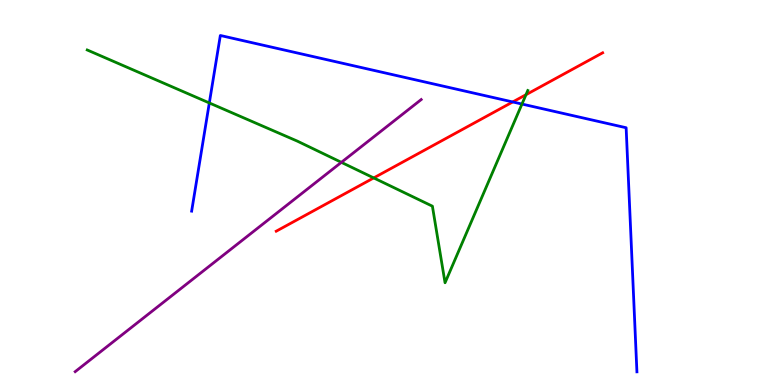[{'lines': ['blue', 'red'], 'intersections': [{'x': 6.62, 'y': 7.35}]}, {'lines': ['green', 'red'], 'intersections': [{'x': 4.82, 'y': 5.38}, {'x': 6.79, 'y': 7.54}]}, {'lines': ['purple', 'red'], 'intersections': []}, {'lines': ['blue', 'green'], 'intersections': [{'x': 2.7, 'y': 7.33}, {'x': 6.74, 'y': 7.3}]}, {'lines': ['blue', 'purple'], 'intersections': []}, {'lines': ['green', 'purple'], 'intersections': [{'x': 4.4, 'y': 5.78}]}]